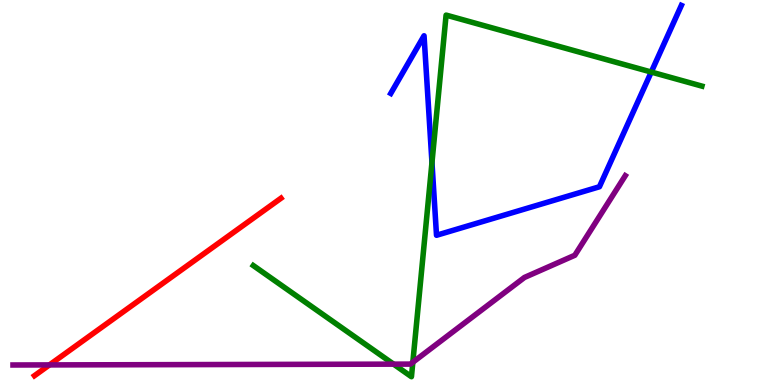[{'lines': ['blue', 'red'], 'intersections': []}, {'lines': ['green', 'red'], 'intersections': []}, {'lines': ['purple', 'red'], 'intersections': [{'x': 0.638, 'y': 0.522}]}, {'lines': ['blue', 'green'], 'intersections': [{'x': 5.57, 'y': 5.78}, {'x': 8.4, 'y': 8.13}]}, {'lines': ['blue', 'purple'], 'intersections': []}, {'lines': ['green', 'purple'], 'intersections': [{'x': 5.08, 'y': 0.542}, {'x': 5.33, 'y': 0.59}]}]